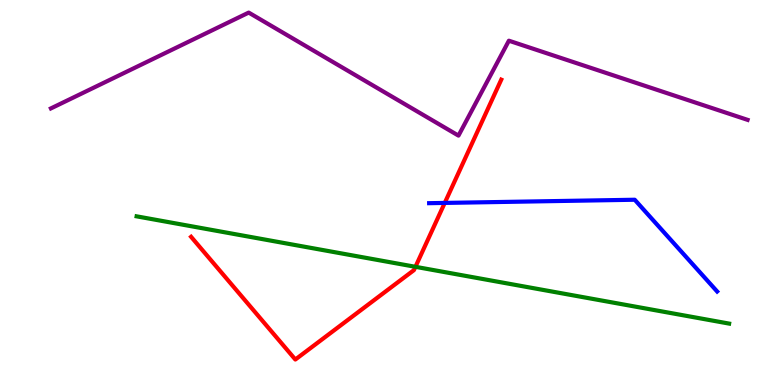[{'lines': ['blue', 'red'], 'intersections': [{'x': 5.74, 'y': 4.73}]}, {'lines': ['green', 'red'], 'intersections': [{'x': 5.36, 'y': 3.07}]}, {'lines': ['purple', 'red'], 'intersections': []}, {'lines': ['blue', 'green'], 'intersections': []}, {'lines': ['blue', 'purple'], 'intersections': []}, {'lines': ['green', 'purple'], 'intersections': []}]